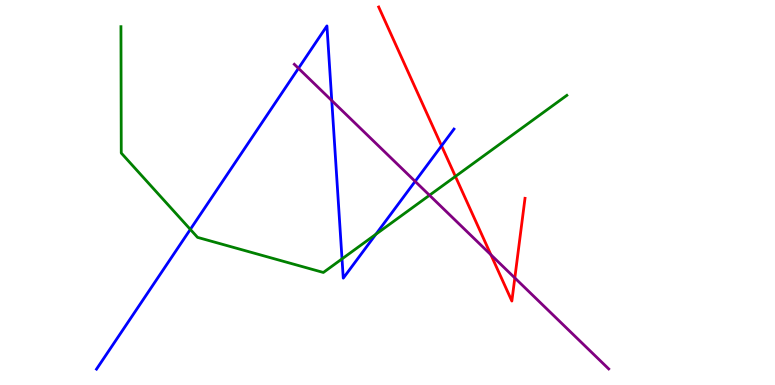[{'lines': ['blue', 'red'], 'intersections': [{'x': 5.7, 'y': 6.21}]}, {'lines': ['green', 'red'], 'intersections': [{'x': 5.88, 'y': 5.42}]}, {'lines': ['purple', 'red'], 'intersections': [{'x': 6.33, 'y': 3.38}, {'x': 6.64, 'y': 2.78}]}, {'lines': ['blue', 'green'], 'intersections': [{'x': 2.46, 'y': 4.04}, {'x': 4.41, 'y': 3.28}, {'x': 4.85, 'y': 3.91}]}, {'lines': ['blue', 'purple'], 'intersections': [{'x': 3.85, 'y': 8.23}, {'x': 4.28, 'y': 7.39}, {'x': 5.36, 'y': 5.29}]}, {'lines': ['green', 'purple'], 'intersections': [{'x': 5.54, 'y': 4.93}]}]